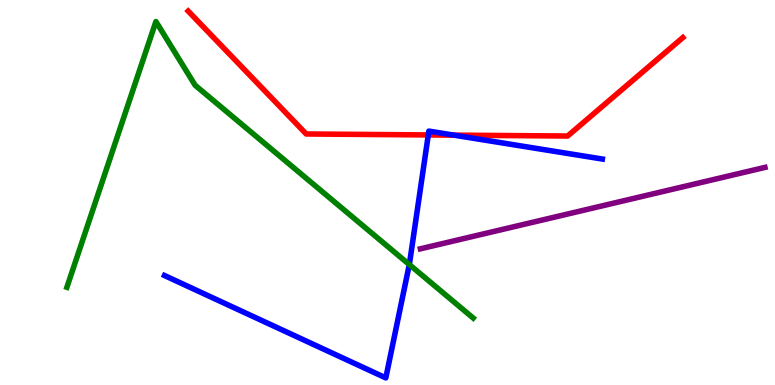[{'lines': ['blue', 'red'], 'intersections': [{'x': 5.53, 'y': 6.5}, {'x': 5.86, 'y': 6.49}]}, {'lines': ['green', 'red'], 'intersections': []}, {'lines': ['purple', 'red'], 'intersections': []}, {'lines': ['blue', 'green'], 'intersections': [{'x': 5.28, 'y': 3.13}]}, {'lines': ['blue', 'purple'], 'intersections': []}, {'lines': ['green', 'purple'], 'intersections': []}]